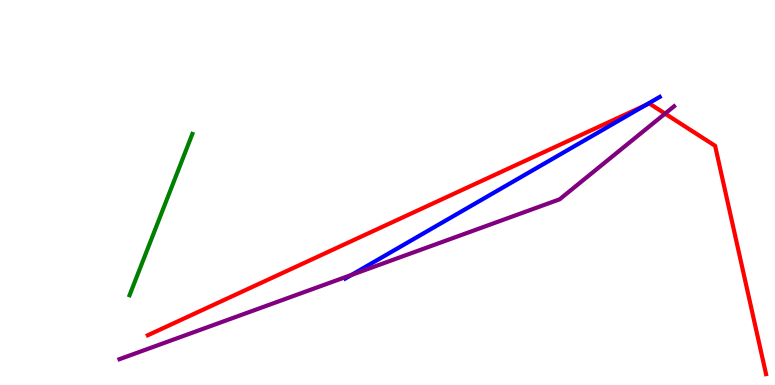[{'lines': ['blue', 'red'], 'intersections': [{'x': 8.32, 'y': 7.26}]}, {'lines': ['green', 'red'], 'intersections': []}, {'lines': ['purple', 'red'], 'intersections': [{'x': 8.58, 'y': 7.05}]}, {'lines': ['blue', 'green'], 'intersections': []}, {'lines': ['blue', 'purple'], 'intersections': [{'x': 4.54, 'y': 2.86}]}, {'lines': ['green', 'purple'], 'intersections': []}]